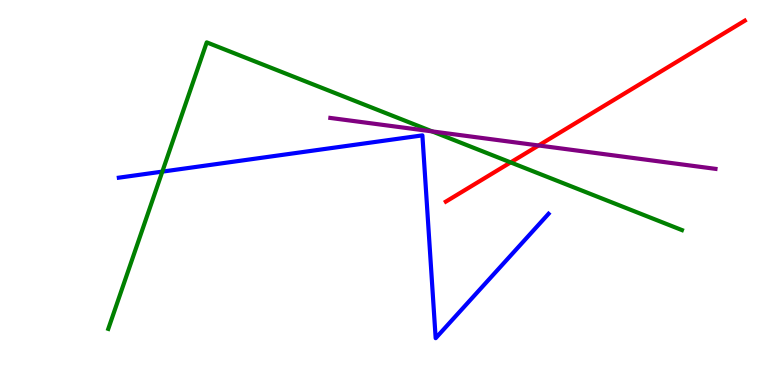[{'lines': ['blue', 'red'], 'intersections': []}, {'lines': ['green', 'red'], 'intersections': [{'x': 6.59, 'y': 5.78}]}, {'lines': ['purple', 'red'], 'intersections': [{'x': 6.95, 'y': 6.22}]}, {'lines': ['blue', 'green'], 'intersections': [{'x': 2.09, 'y': 5.54}]}, {'lines': ['blue', 'purple'], 'intersections': []}, {'lines': ['green', 'purple'], 'intersections': [{'x': 5.58, 'y': 6.59}]}]